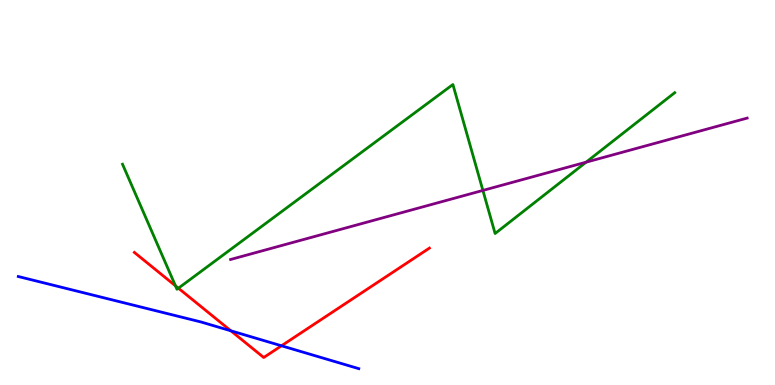[{'lines': ['blue', 'red'], 'intersections': [{'x': 2.98, 'y': 1.41}, {'x': 3.63, 'y': 1.02}]}, {'lines': ['green', 'red'], 'intersections': [{'x': 2.26, 'y': 2.58}, {'x': 2.3, 'y': 2.51}]}, {'lines': ['purple', 'red'], 'intersections': []}, {'lines': ['blue', 'green'], 'intersections': []}, {'lines': ['blue', 'purple'], 'intersections': []}, {'lines': ['green', 'purple'], 'intersections': [{'x': 6.23, 'y': 5.05}, {'x': 7.56, 'y': 5.79}]}]